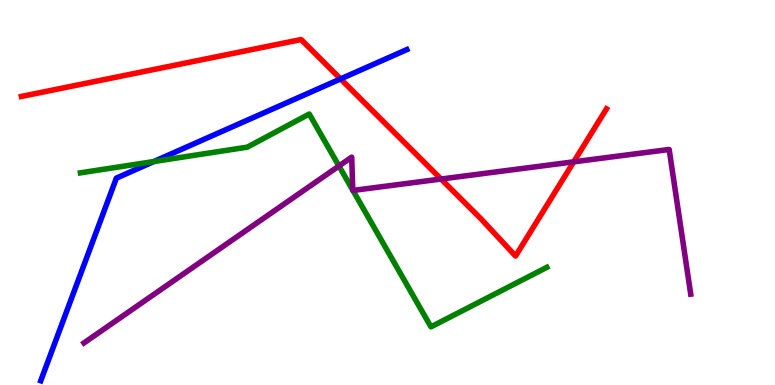[{'lines': ['blue', 'red'], 'intersections': [{'x': 4.39, 'y': 7.95}]}, {'lines': ['green', 'red'], 'intersections': []}, {'lines': ['purple', 'red'], 'intersections': [{'x': 5.69, 'y': 5.35}, {'x': 7.4, 'y': 5.8}]}, {'lines': ['blue', 'green'], 'intersections': [{'x': 1.99, 'y': 5.8}]}, {'lines': ['blue', 'purple'], 'intersections': []}, {'lines': ['green', 'purple'], 'intersections': [{'x': 4.37, 'y': 5.69}, {'x': 4.55, 'y': 5.06}, {'x': 4.55, 'y': 5.05}]}]